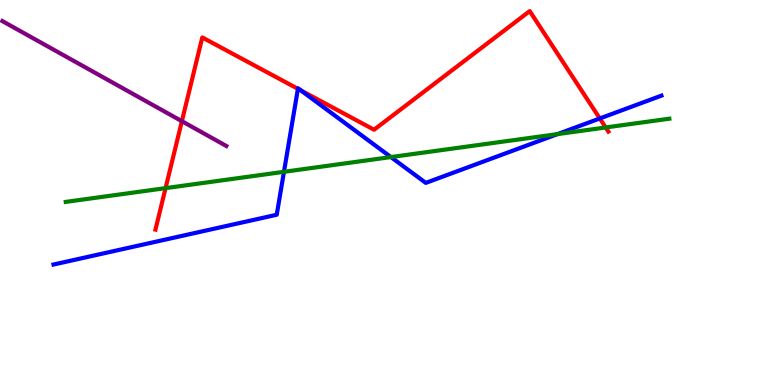[{'lines': ['blue', 'red'], 'intersections': [{'x': 3.84, 'y': 7.69}, {'x': 3.88, 'y': 7.65}, {'x': 7.74, 'y': 6.92}]}, {'lines': ['green', 'red'], 'intersections': [{'x': 2.14, 'y': 5.11}, {'x': 7.82, 'y': 6.69}]}, {'lines': ['purple', 'red'], 'intersections': [{'x': 2.35, 'y': 6.85}]}, {'lines': ['blue', 'green'], 'intersections': [{'x': 3.66, 'y': 5.54}, {'x': 5.04, 'y': 5.92}, {'x': 7.19, 'y': 6.52}]}, {'lines': ['blue', 'purple'], 'intersections': []}, {'lines': ['green', 'purple'], 'intersections': []}]